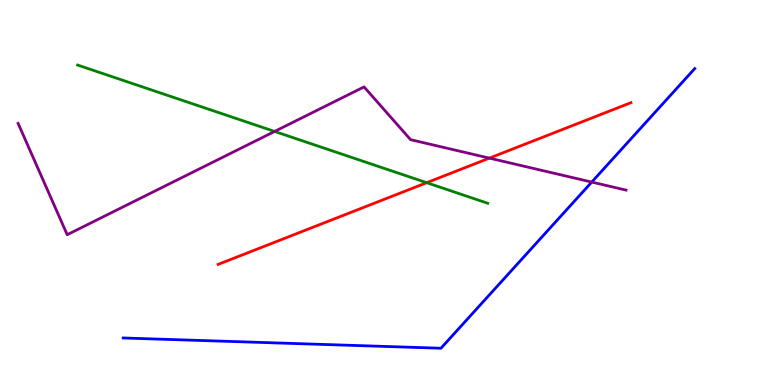[{'lines': ['blue', 'red'], 'intersections': []}, {'lines': ['green', 'red'], 'intersections': [{'x': 5.51, 'y': 5.25}]}, {'lines': ['purple', 'red'], 'intersections': [{'x': 6.31, 'y': 5.89}]}, {'lines': ['blue', 'green'], 'intersections': []}, {'lines': ['blue', 'purple'], 'intersections': [{'x': 7.64, 'y': 5.27}]}, {'lines': ['green', 'purple'], 'intersections': [{'x': 3.54, 'y': 6.59}]}]